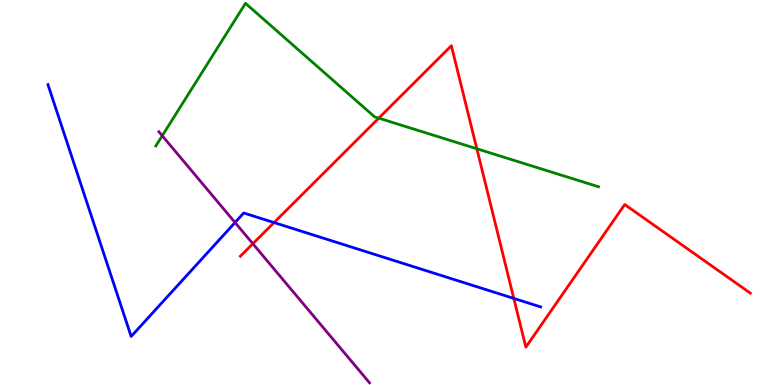[{'lines': ['blue', 'red'], 'intersections': [{'x': 3.54, 'y': 4.22}, {'x': 6.63, 'y': 2.25}]}, {'lines': ['green', 'red'], 'intersections': [{'x': 4.89, 'y': 6.93}, {'x': 6.15, 'y': 6.14}]}, {'lines': ['purple', 'red'], 'intersections': [{'x': 3.26, 'y': 3.67}]}, {'lines': ['blue', 'green'], 'intersections': []}, {'lines': ['blue', 'purple'], 'intersections': [{'x': 3.03, 'y': 4.22}]}, {'lines': ['green', 'purple'], 'intersections': [{'x': 2.09, 'y': 6.47}]}]